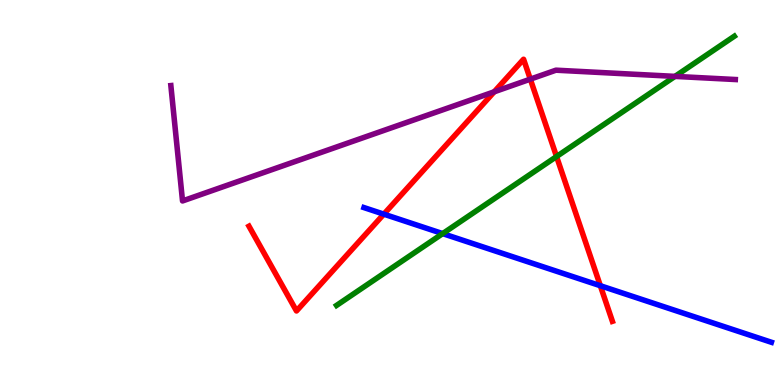[{'lines': ['blue', 'red'], 'intersections': [{'x': 4.95, 'y': 4.44}, {'x': 7.75, 'y': 2.58}]}, {'lines': ['green', 'red'], 'intersections': [{'x': 7.18, 'y': 5.93}]}, {'lines': ['purple', 'red'], 'intersections': [{'x': 6.38, 'y': 7.62}, {'x': 6.84, 'y': 7.94}]}, {'lines': ['blue', 'green'], 'intersections': [{'x': 5.71, 'y': 3.93}]}, {'lines': ['blue', 'purple'], 'intersections': []}, {'lines': ['green', 'purple'], 'intersections': [{'x': 8.71, 'y': 8.02}]}]